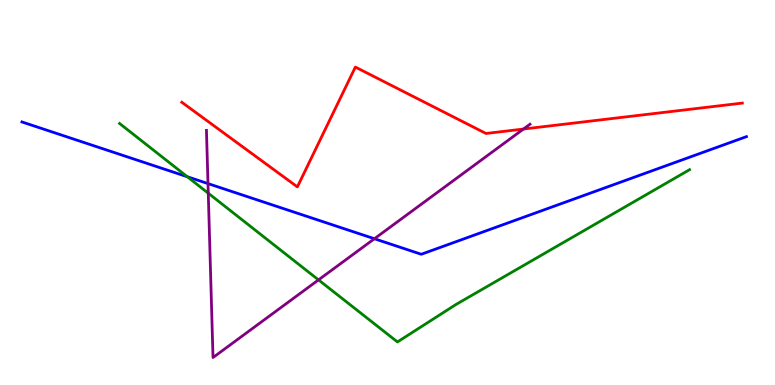[{'lines': ['blue', 'red'], 'intersections': []}, {'lines': ['green', 'red'], 'intersections': []}, {'lines': ['purple', 'red'], 'intersections': [{'x': 6.75, 'y': 6.65}]}, {'lines': ['blue', 'green'], 'intersections': [{'x': 2.42, 'y': 5.41}]}, {'lines': ['blue', 'purple'], 'intersections': [{'x': 2.68, 'y': 5.23}, {'x': 4.83, 'y': 3.8}]}, {'lines': ['green', 'purple'], 'intersections': [{'x': 2.69, 'y': 4.98}, {'x': 4.11, 'y': 2.73}]}]